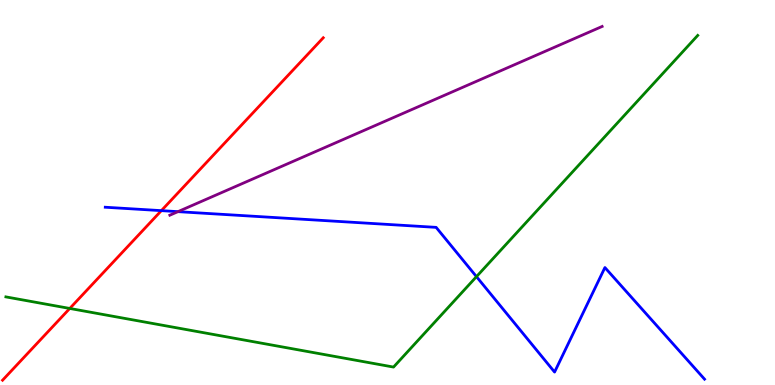[{'lines': ['blue', 'red'], 'intersections': [{'x': 2.08, 'y': 4.53}]}, {'lines': ['green', 'red'], 'intersections': [{'x': 0.9, 'y': 1.99}]}, {'lines': ['purple', 'red'], 'intersections': []}, {'lines': ['blue', 'green'], 'intersections': [{'x': 6.15, 'y': 2.81}]}, {'lines': ['blue', 'purple'], 'intersections': [{'x': 2.3, 'y': 4.5}]}, {'lines': ['green', 'purple'], 'intersections': []}]